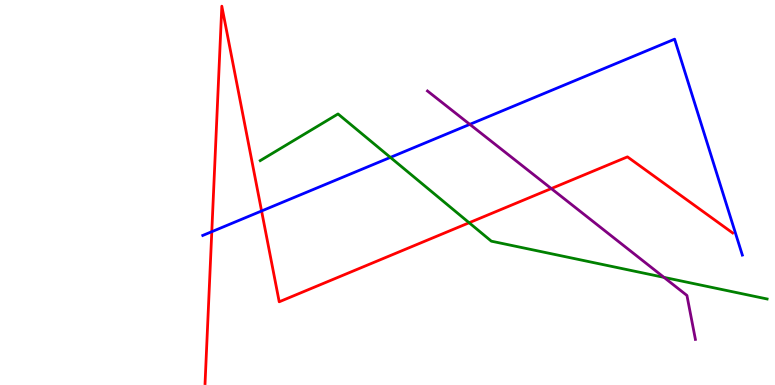[{'lines': ['blue', 'red'], 'intersections': [{'x': 2.73, 'y': 3.98}, {'x': 3.38, 'y': 4.52}]}, {'lines': ['green', 'red'], 'intersections': [{'x': 6.05, 'y': 4.21}]}, {'lines': ['purple', 'red'], 'intersections': [{'x': 7.11, 'y': 5.1}]}, {'lines': ['blue', 'green'], 'intersections': [{'x': 5.04, 'y': 5.91}]}, {'lines': ['blue', 'purple'], 'intersections': [{'x': 6.06, 'y': 6.77}]}, {'lines': ['green', 'purple'], 'intersections': [{'x': 8.57, 'y': 2.8}]}]